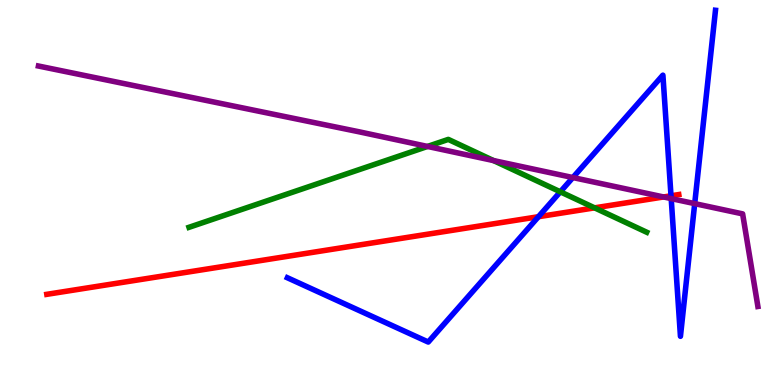[{'lines': ['blue', 'red'], 'intersections': [{'x': 6.95, 'y': 4.37}, {'x': 8.66, 'y': 4.91}]}, {'lines': ['green', 'red'], 'intersections': [{'x': 7.67, 'y': 4.6}]}, {'lines': ['purple', 'red'], 'intersections': [{'x': 8.56, 'y': 4.88}]}, {'lines': ['blue', 'green'], 'intersections': [{'x': 7.23, 'y': 5.02}]}, {'lines': ['blue', 'purple'], 'intersections': [{'x': 7.39, 'y': 5.39}, {'x': 8.66, 'y': 4.84}, {'x': 8.96, 'y': 4.71}]}, {'lines': ['green', 'purple'], 'intersections': [{'x': 5.52, 'y': 6.2}, {'x': 6.37, 'y': 5.83}]}]